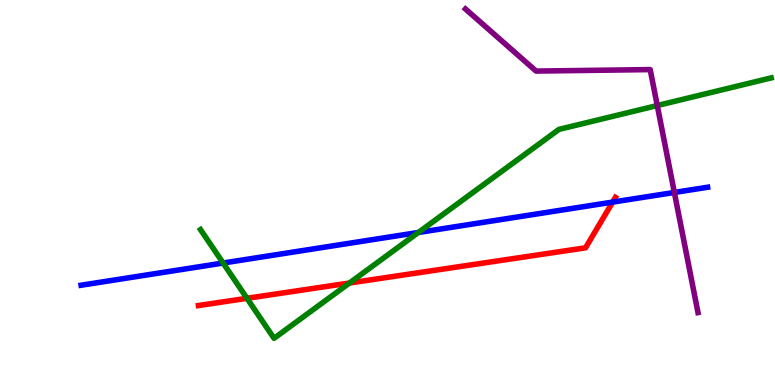[{'lines': ['blue', 'red'], 'intersections': [{'x': 7.9, 'y': 4.75}]}, {'lines': ['green', 'red'], 'intersections': [{'x': 3.19, 'y': 2.25}, {'x': 4.51, 'y': 2.65}]}, {'lines': ['purple', 'red'], 'intersections': []}, {'lines': ['blue', 'green'], 'intersections': [{'x': 2.88, 'y': 3.17}, {'x': 5.4, 'y': 3.96}]}, {'lines': ['blue', 'purple'], 'intersections': [{'x': 8.7, 'y': 5.0}]}, {'lines': ['green', 'purple'], 'intersections': [{'x': 8.48, 'y': 7.26}]}]